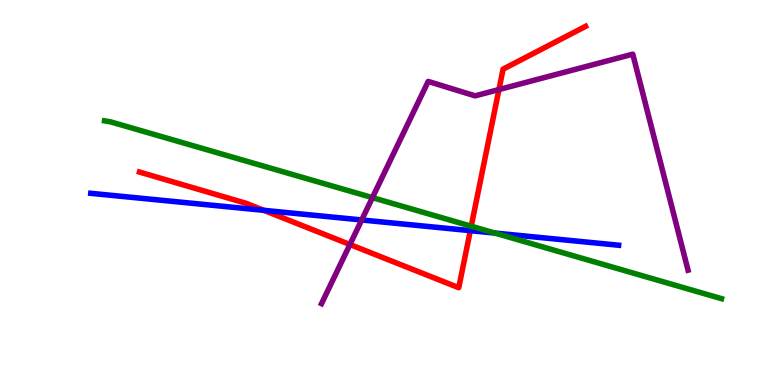[{'lines': ['blue', 'red'], 'intersections': [{'x': 3.4, 'y': 4.54}, {'x': 6.07, 'y': 4.01}]}, {'lines': ['green', 'red'], 'intersections': [{'x': 6.08, 'y': 4.12}]}, {'lines': ['purple', 'red'], 'intersections': [{'x': 4.52, 'y': 3.65}, {'x': 6.44, 'y': 7.67}]}, {'lines': ['blue', 'green'], 'intersections': [{'x': 6.39, 'y': 3.95}]}, {'lines': ['blue', 'purple'], 'intersections': [{'x': 4.67, 'y': 4.29}]}, {'lines': ['green', 'purple'], 'intersections': [{'x': 4.81, 'y': 4.87}]}]